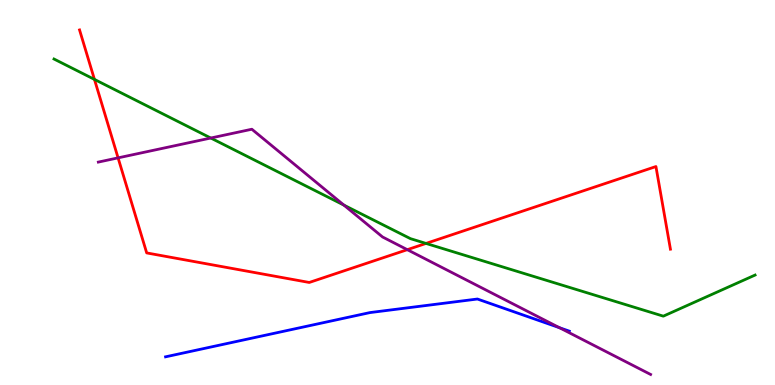[{'lines': ['blue', 'red'], 'intersections': []}, {'lines': ['green', 'red'], 'intersections': [{'x': 1.22, 'y': 7.94}, {'x': 5.5, 'y': 3.68}]}, {'lines': ['purple', 'red'], 'intersections': [{'x': 1.52, 'y': 5.9}, {'x': 5.26, 'y': 3.51}]}, {'lines': ['blue', 'green'], 'intersections': []}, {'lines': ['blue', 'purple'], 'intersections': [{'x': 7.22, 'y': 1.49}]}, {'lines': ['green', 'purple'], 'intersections': [{'x': 2.72, 'y': 6.41}, {'x': 4.44, 'y': 4.67}]}]